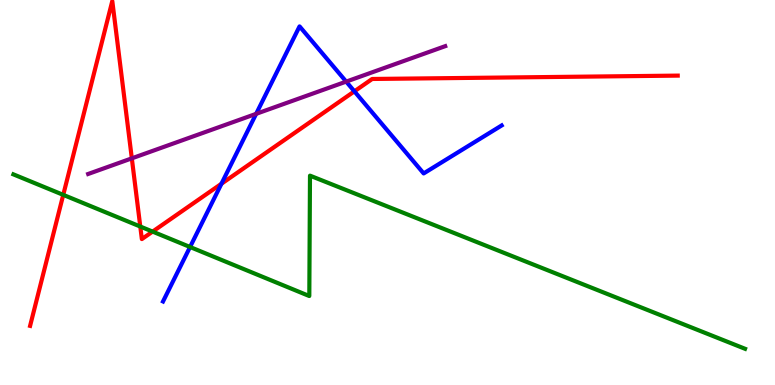[{'lines': ['blue', 'red'], 'intersections': [{'x': 2.86, 'y': 5.23}, {'x': 4.57, 'y': 7.63}]}, {'lines': ['green', 'red'], 'intersections': [{'x': 0.816, 'y': 4.94}, {'x': 1.81, 'y': 4.12}, {'x': 1.97, 'y': 3.98}]}, {'lines': ['purple', 'red'], 'intersections': [{'x': 1.7, 'y': 5.89}]}, {'lines': ['blue', 'green'], 'intersections': [{'x': 2.45, 'y': 3.58}]}, {'lines': ['blue', 'purple'], 'intersections': [{'x': 3.31, 'y': 7.04}, {'x': 4.47, 'y': 7.88}]}, {'lines': ['green', 'purple'], 'intersections': []}]